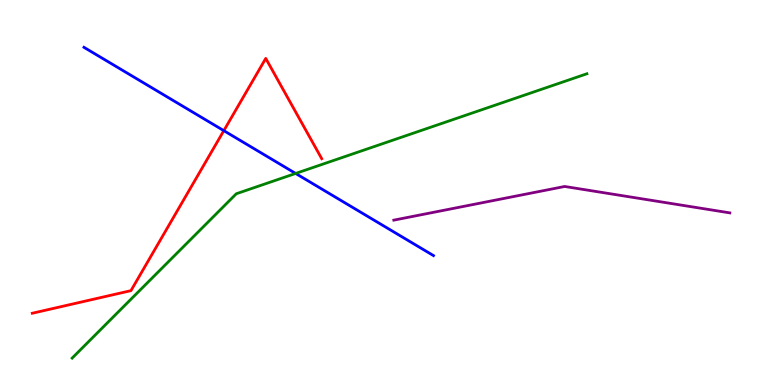[{'lines': ['blue', 'red'], 'intersections': [{'x': 2.89, 'y': 6.61}]}, {'lines': ['green', 'red'], 'intersections': []}, {'lines': ['purple', 'red'], 'intersections': []}, {'lines': ['blue', 'green'], 'intersections': [{'x': 3.81, 'y': 5.49}]}, {'lines': ['blue', 'purple'], 'intersections': []}, {'lines': ['green', 'purple'], 'intersections': []}]